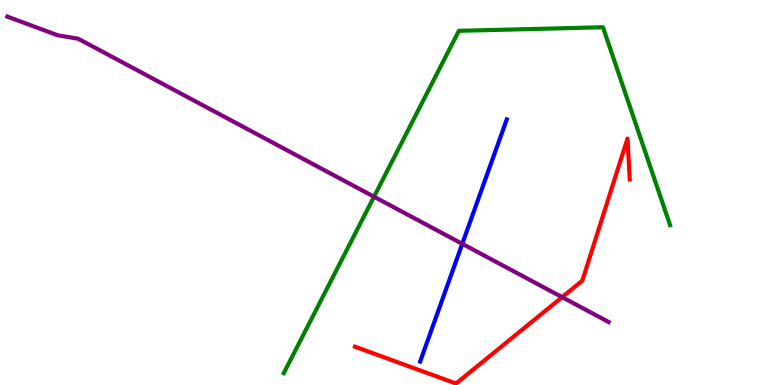[{'lines': ['blue', 'red'], 'intersections': []}, {'lines': ['green', 'red'], 'intersections': []}, {'lines': ['purple', 'red'], 'intersections': [{'x': 7.25, 'y': 2.28}]}, {'lines': ['blue', 'green'], 'intersections': []}, {'lines': ['blue', 'purple'], 'intersections': [{'x': 5.96, 'y': 3.67}]}, {'lines': ['green', 'purple'], 'intersections': [{'x': 4.83, 'y': 4.89}]}]